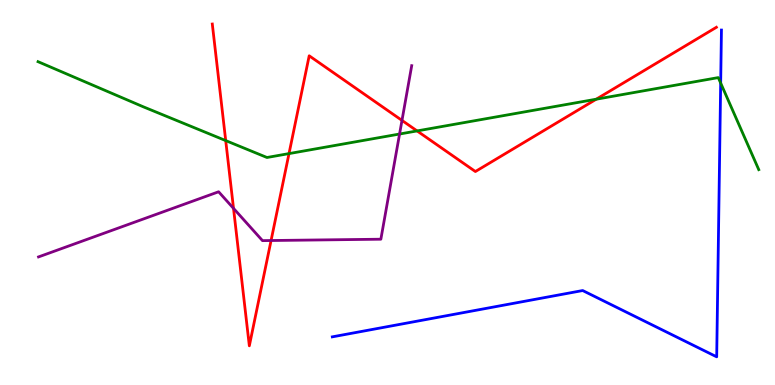[{'lines': ['blue', 'red'], 'intersections': []}, {'lines': ['green', 'red'], 'intersections': [{'x': 2.91, 'y': 6.35}, {'x': 3.73, 'y': 6.01}, {'x': 5.38, 'y': 6.6}, {'x': 7.69, 'y': 7.42}]}, {'lines': ['purple', 'red'], 'intersections': [{'x': 3.01, 'y': 4.59}, {'x': 3.5, 'y': 3.75}, {'x': 5.19, 'y': 6.87}]}, {'lines': ['blue', 'green'], 'intersections': [{'x': 9.3, 'y': 7.84}]}, {'lines': ['blue', 'purple'], 'intersections': []}, {'lines': ['green', 'purple'], 'intersections': [{'x': 5.16, 'y': 6.52}]}]